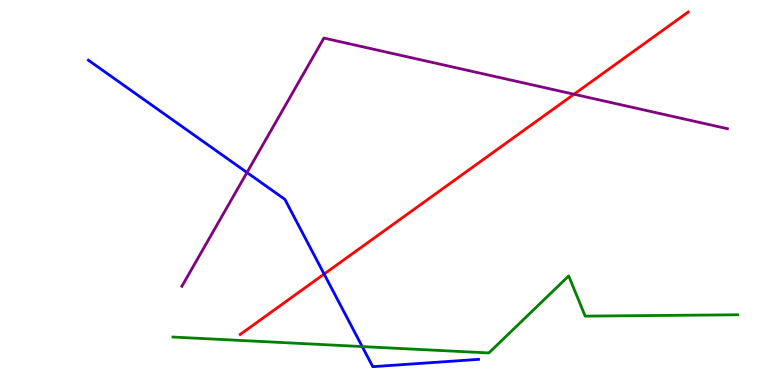[{'lines': ['blue', 'red'], 'intersections': [{'x': 4.18, 'y': 2.88}]}, {'lines': ['green', 'red'], 'intersections': []}, {'lines': ['purple', 'red'], 'intersections': [{'x': 7.41, 'y': 7.55}]}, {'lines': ['blue', 'green'], 'intersections': [{'x': 4.67, 'y': 0.998}]}, {'lines': ['blue', 'purple'], 'intersections': [{'x': 3.19, 'y': 5.52}]}, {'lines': ['green', 'purple'], 'intersections': []}]